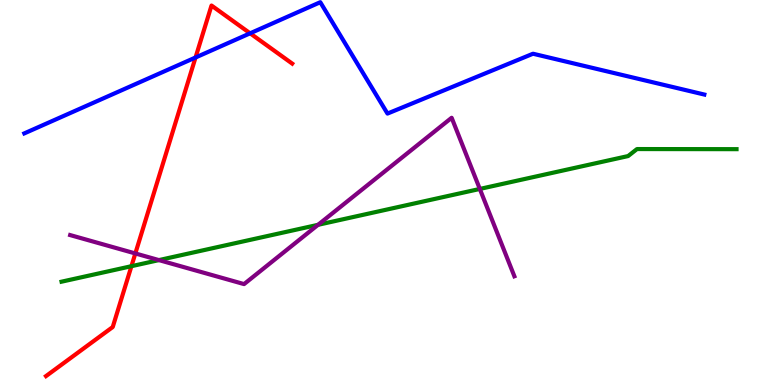[{'lines': ['blue', 'red'], 'intersections': [{'x': 2.52, 'y': 8.51}, {'x': 3.23, 'y': 9.13}]}, {'lines': ['green', 'red'], 'intersections': [{'x': 1.7, 'y': 3.09}]}, {'lines': ['purple', 'red'], 'intersections': [{'x': 1.75, 'y': 3.42}]}, {'lines': ['blue', 'green'], 'intersections': []}, {'lines': ['blue', 'purple'], 'intersections': []}, {'lines': ['green', 'purple'], 'intersections': [{'x': 2.05, 'y': 3.24}, {'x': 4.1, 'y': 4.16}, {'x': 6.19, 'y': 5.09}]}]